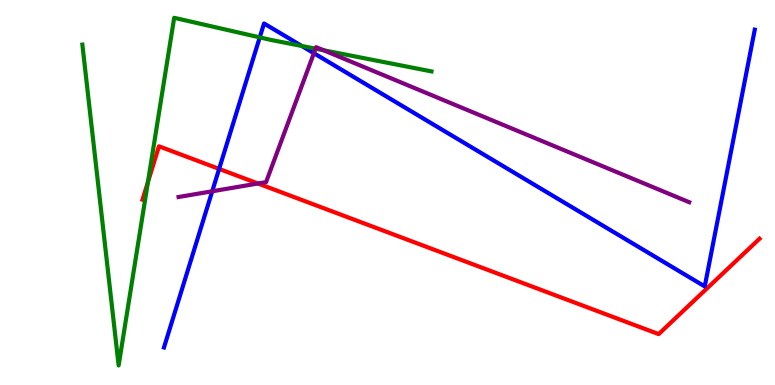[{'lines': ['blue', 'red'], 'intersections': [{'x': 2.83, 'y': 5.61}]}, {'lines': ['green', 'red'], 'intersections': [{'x': 1.91, 'y': 5.27}]}, {'lines': ['purple', 'red'], 'intersections': [{'x': 3.33, 'y': 5.23}]}, {'lines': ['blue', 'green'], 'intersections': [{'x': 3.35, 'y': 9.03}, {'x': 3.89, 'y': 8.81}]}, {'lines': ['blue', 'purple'], 'intersections': [{'x': 2.74, 'y': 5.03}, {'x': 4.05, 'y': 8.62}]}, {'lines': ['green', 'purple'], 'intersections': [{'x': 4.07, 'y': 8.74}, {'x': 4.18, 'y': 8.69}]}]